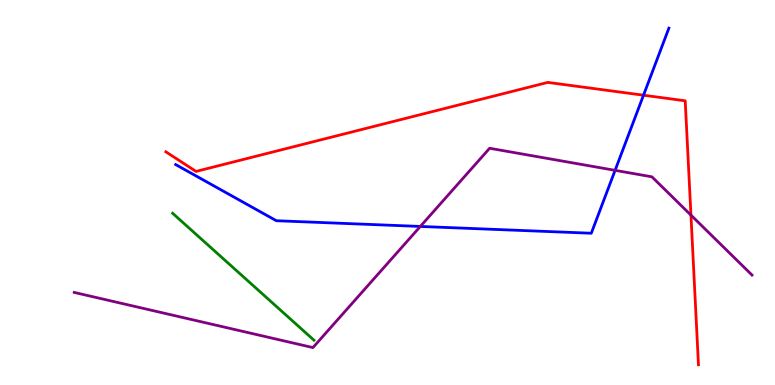[{'lines': ['blue', 'red'], 'intersections': [{'x': 8.3, 'y': 7.53}]}, {'lines': ['green', 'red'], 'intersections': []}, {'lines': ['purple', 'red'], 'intersections': [{'x': 8.92, 'y': 4.41}]}, {'lines': ['blue', 'green'], 'intersections': []}, {'lines': ['blue', 'purple'], 'intersections': [{'x': 5.42, 'y': 4.12}, {'x': 7.94, 'y': 5.58}]}, {'lines': ['green', 'purple'], 'intersections': []}]